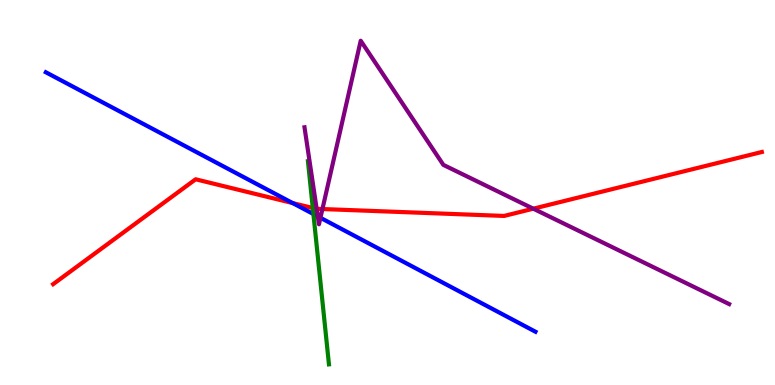[{'lines': ['blue', 'red'], 'intersections': [{'x': 3.78, 'y': 4.73}]}, {'lines': ['green', 'red'], 'intersections': [{'x': 4.04, 'y': 4.6}]}, {'lines': ['purple', 'red'], 'intersections': [{'x': 4.09, 'y': 4.58}, {'x': 4.16, 'y': 4.57}, {'x': 6.88, 'y': 4.58}]}, {'lines': ['blue', 'green'], 'intersections': [{'x': 4.04, 'y': 4.44}]}, {'lines': ['blue', 'purple'], 'intersections': [{'x': 4.1, 'y': 4.38}, {'x': 4.13, 'y': 4.34}]}, {'lines': ['green', 'purple'], 'intersections': []}]